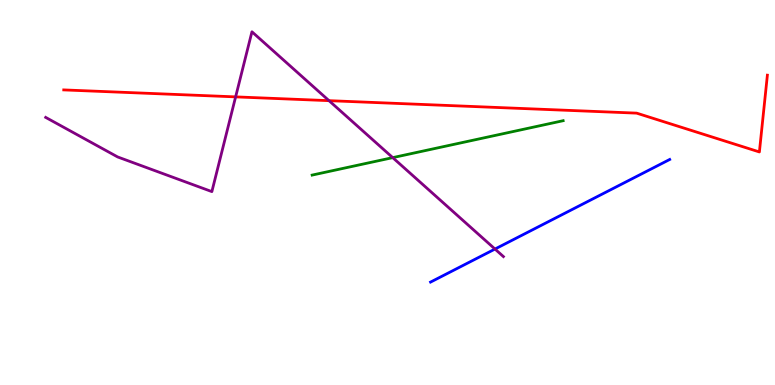[{'lines': ['blue', 'red'], 'intersections': []}, {'lines': ['green', 'red'], 'intersections': []}, {'lines': ['purple', 'red'], 'intersections': [{'x': 3.04, 'y': 7.48}, {'x': 4.25, 'y': 7.39}]}, {'lines': ['blue', 'green'], 'intersections': []}, {'lines': ['blue', 'purple'], 'intersections': [{'x': 6.39, 'y': 3.53}]}, {'lines': ['green', 'purple'], 'intersections': [{'x': 5.07, 'y': 5.91}]}]